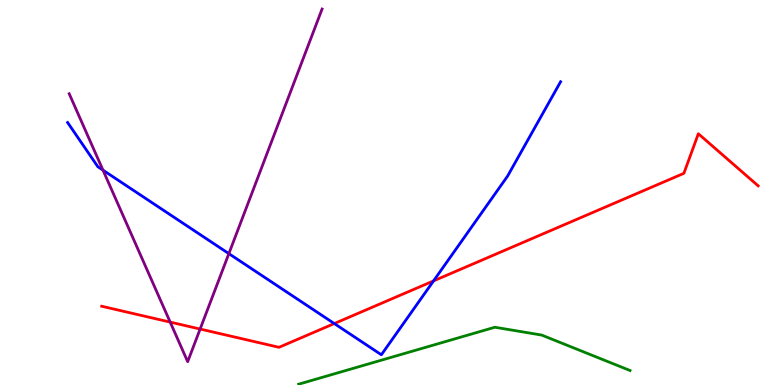[{'lines': ['blue', 'red'], 'intersections': [{'x': 4.31, 'y': 1.6}, {'x': 5.59, 'y': 2.7}]}, {'lines': ['green', 'red'], 'intersections': []}, {'lines': ['purple', 'red'], 'intersections': [{'x': 2.2, 'y': 1.63}, {'x': 2.58, 'y': 1.45}]}, {'lines': ['blue', 'green'], 'intersections': []}, {'lines': ['blue', 'purple'], 'intersections': [{'x': 1.33, 'y': 5.58}, {'x': 2.95, 'y': 3.41}]}, {'lines': ['green', 'purple'], 'intersections': []}]